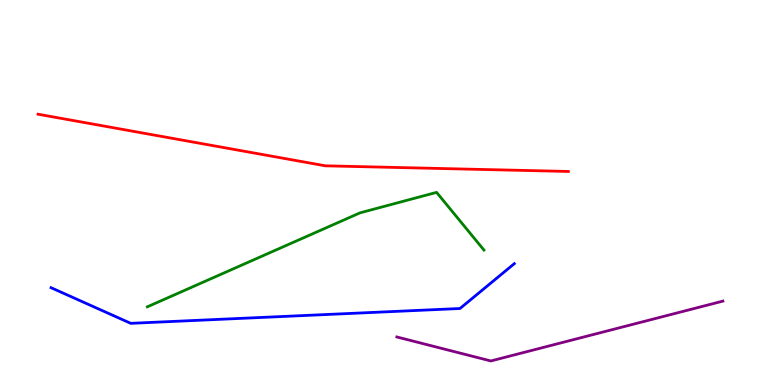[{'lines': ['blue', 'red'], 'intersections': []}, {'lines': ['green', 'red'], 'intersections': []}, {'lines': ['purple', 'red'], 'intersections': []}, {'lines': ['blue', 'green'], 'intersections': []}, {'lines': ['blue', 'purple'], 'intersections': []}, {'lines': ['green', 'purple'], 'intersections': []}]